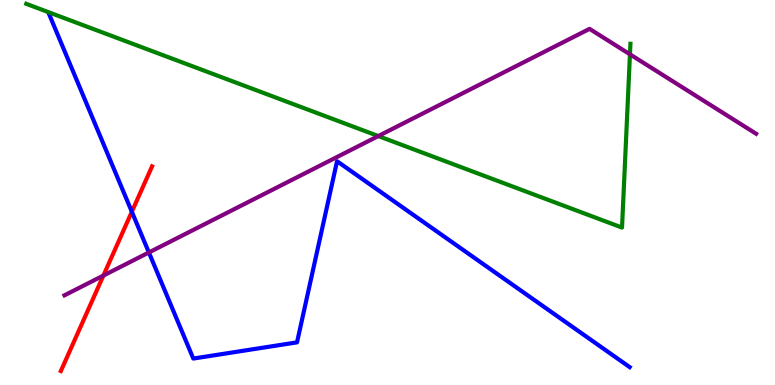[{'lines': ['blue', 'red'], 'intersections': [{'x': 1.7, 'y': 4.5}]}, {'lines': ['green', 'red'], 'intersections': []}, {'lines': ['purple', 'red'], 'intersections': [{'x': 1.33, 'y': 2.84}]}, {'lines': ['blue', 'green'], 'intersections': []}, {'lines': ['blue', 'purple'], 'intersections': [{'x': 1.92, 'y': 3.44}]}, {'lines': ['green', 'purple'], 'intersections': [{'x': 4.88, 'y': 6.47}, {'x': 8.13, 'y': 8.59}]}]